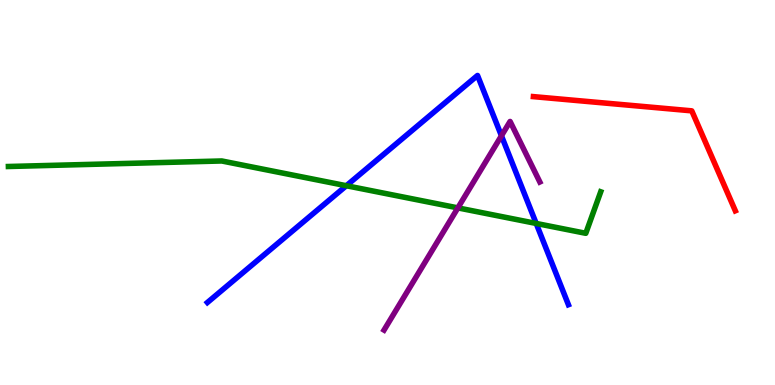[{'lines': ['blue', 'red'], 'intersections': []}, {'lines': ['green', 'red'], 'intersections': []}, {'lines': ['purple', 'red'], 'intersections': []}, {'lines': ['blue', 'green'], 'intersections': [{'x': 4.47, 'y': 5.18}, {'x': 6.92, 'y': 4.2}]}, {'lines': ['blue', 'purple'], 'intersections': [{'x': 6.47, 'y': 6.47}]}, {'lines': ['green', 'purple'], 'intersections': [{'x': 5.91, 'y': 4.6}]}]